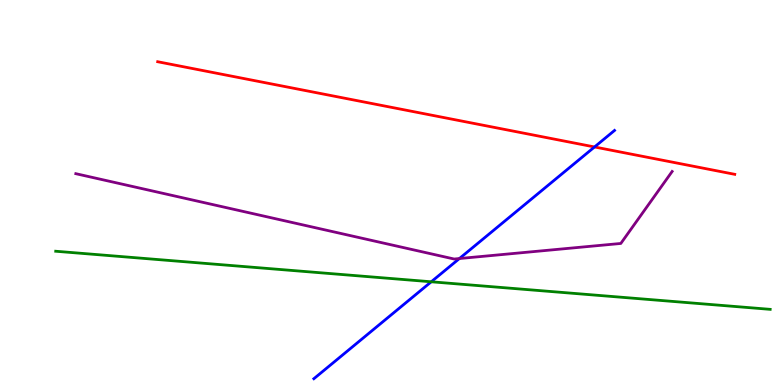[{'lines': ['blue', 'red'], 'intersections': [{'x': 7.67, 'y': 6.18}]}, {'lines': ['green', 'red'], 'intersections': []}, {'lines': ['purple', 'red'], 'intersections': []}, {'lines': ['blue', 'green'], 'intersections': [{'x': 5.56, 'y': 2.68}]}, {'lines': ['blue', 'purple'], 'intersections': [{'x': 5.93, 'y': 3.28}]}, {'lines': ['green', 'purple'], 'intersections': []}]